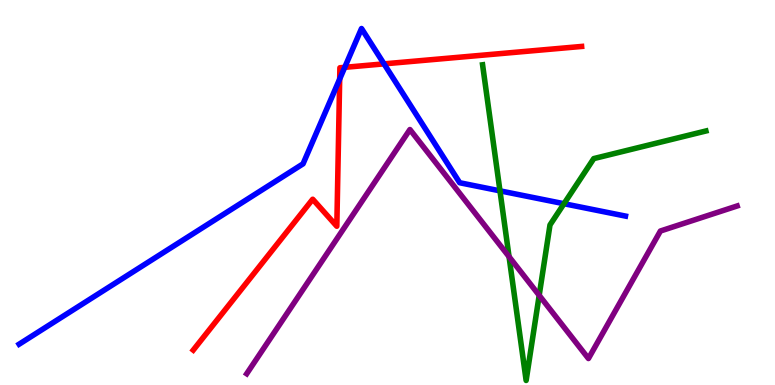[{'lines': ['blue', 'red'], 'intersections': [{'x': 4.38, 'y': 7.95}, {'x': 4.45, 'y': 8.25}, {'x': 4.96, 'y': 8.34}]}, {'lines': ['green', 'red'], 'intersections': []}, {'lines': ['purple', 'red'], 'intersections': []}, {'lines': ['blue', 'green'], 'intersections': [{'x': 6.45, 'y': 5.04}, {'x': 7.28, 'y': 4.71}]}, {'lines': ['blue', 'purple'], 'intersections': []}, {'lines': ['green', 'purple'], 'intersections': [{'x': 6.57, 'y': 3.33}, {'x': 6.96, 'y': 2.33}]}]